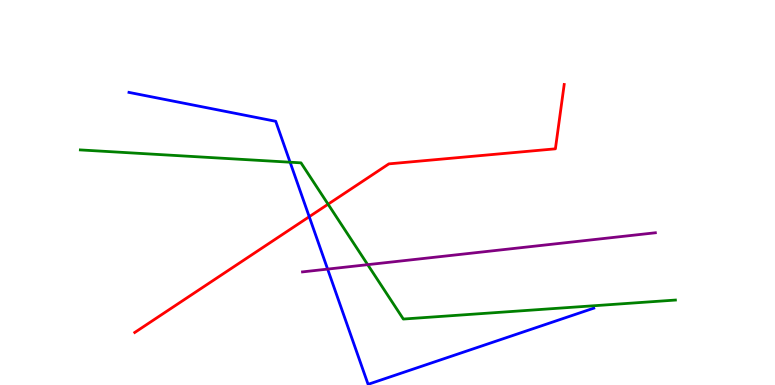[{'lines': ['blue', 'red'], 'intersections': [{'x': 3.99, 'y': 4.37}]}, {'lines': ['green', 'red'], 'intersections': [{'x': 4.23, 'y': 4.7}]}, {'lines': ['purple', 'red'], 'intersections': []}, {'lines': ['blue', 'green'], 'intersections': [{'x': 3.74, 'y': 5.79}]}, {'lines': ['blue', 'purple'], 'intersections': [{'x': 4.23, 'y': 3.01}]}, {'lines': ['green', 'purple'], 'intersections': [{'x': 4.74, 'y': 3.13}]}]